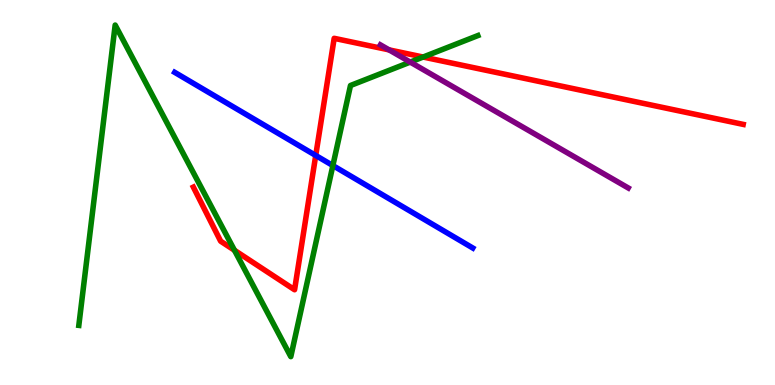[{'lines': ['blue', 'red'], 'intersections': [{'x': 4.07, 'y': 5.96}]}, {'lines': ['green', 'red'], 'intersections': [{'x': 3.03, 'y': 3.5}, {'x': 5.46, 'y': 8.52}]}, {'lines': ['purple', 'red'], 'intersections': [{'x': 5.02, 'y': 8.7}]}, {'lines': ['blue', 'green'], 'intersections': [{'x': 4.3, 'y': 5.7}]}, {'lines': ['blue', 'purple'], 'intersections': []}, {'lines': ['green', 'purple'], 'intersections': [{'x': 5.29, 'y': 8.39}]}]